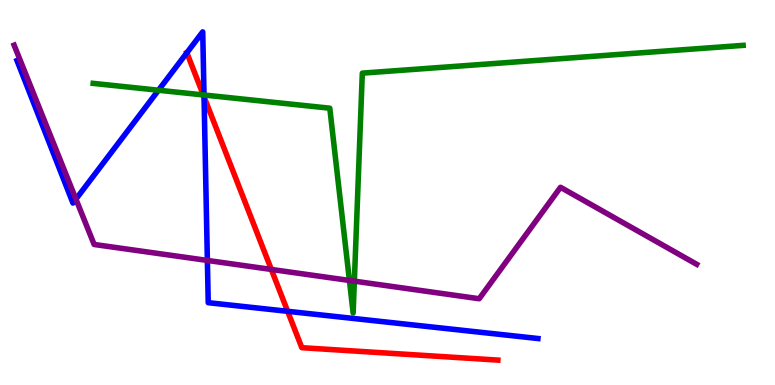[{'lines': ['blue', 'red'], 'intersections': [{'x': 2.41, 'y': 8.63}, {'x': 2.63, 'y': 7.48}, {'x': 3.71, 'y': 1.91}]}, {'lines': ['green', 'red'], 'intersections': [{'x': 2.62, 'y': 7.53}]}, {'lines': ['purple', 'red'], 'intersections': [{'x': 3.5, 'y': 3.0}]}, {'lines': ['blue', 'green'], 'intersections': [{'x': 2.04, 'y': 7.66}, {'x': 2.63, 'y': 7.53}]}, {'lines': ['blue', 'purple'], 'intersections': [{'x': 0.98, 'y': 4.83}, {'x': 2.68, 'y': 3.24}]}, {'lines': ['green', 'purple'], 'intersections': [{'x': 4.51, 'y': 2.72}, {'x': 4.57, 'y': 2.7}]}]